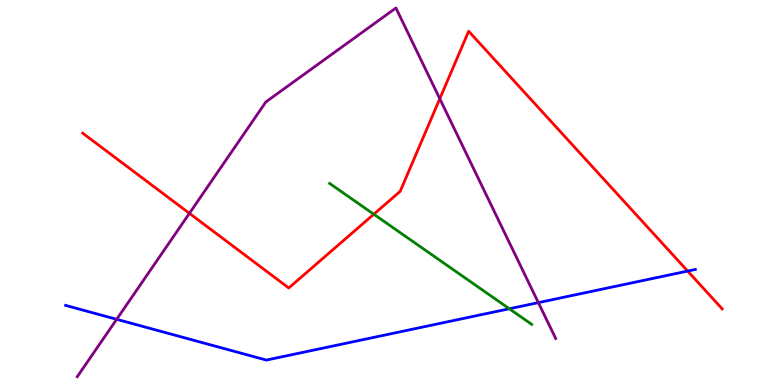[{'lines': ['blue', 'red'], 'intersections': [{'x': 8.87, 'y': 2.96}]}, {'lines': ['green', 'red'], 'intersections': [{'x': 4.82, 'y': 4.44}]}, {'lines': ['purple', 'red'], 'intersections': [{'x': 2.44, 'y': 4.46}, {'x': 5.67, 'y': 7.44}]}, {'lines': ['blue', 'green'], 'intersections': [{'x': 6.57, 'y': 1.98}]}, {'lines': ['blue', 'purple'], 'intersections': [{'x': 1.51, 'y': 1.71}, {'x': 6.95, 'y': 2.14}]}, {'lines': ['green', 'purple'], 'intersections': []}]